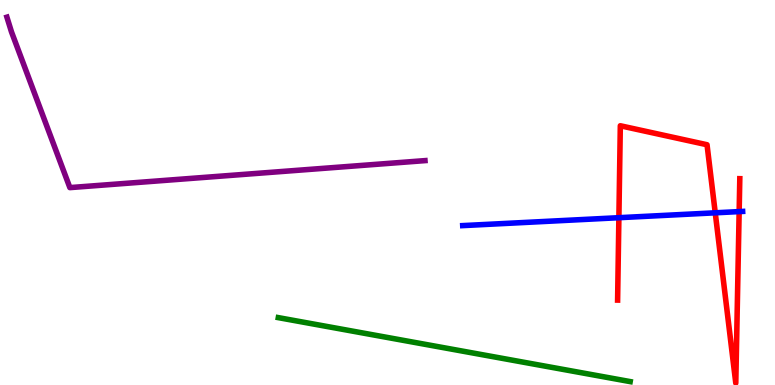[{'lines': ['blue', 'red'], 'intersections': [{'x': 7.99, 'y': 4.35}, {'x': 9.23, 'y': 4.47}, {'x': 9.54, 'y': 4.5}]}, {'lines': ['green', 'red'], 'intersections': []}, {'lines': ['purple', 'red'], 'intersections': []}, {'lines': ['blue', 'green'], 'intersections': []}, {'lines': ['blue', 'purple'], 'intersections': []}, {'lines': ['green', 'purple'], 'intersections': []}]